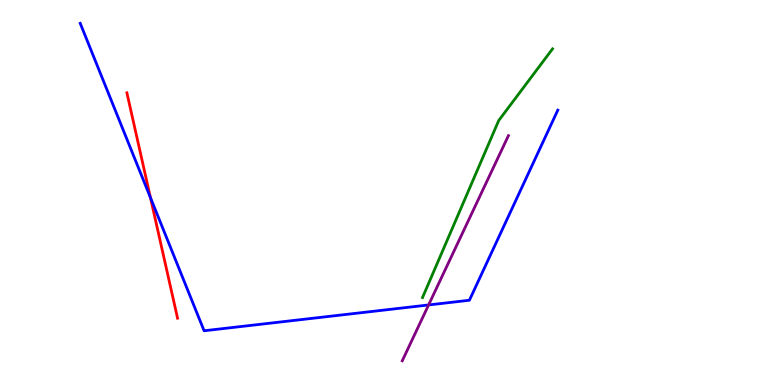[{'lines': ['blue', 'red'], 'intersections': [{'x': 1.94, 'y': 4.87}]}, {'lines': ['green', 'red'], 'intersections': []}, {'lines': ['purple', 'red'], 'intersections': []}, {'lines': ['blue', 'green'], 'intersections': []}, {'lines': ['blue', 'purple'], 'intersections': [{'x': 5.53, 'y': 2.08}]}, {'lines': ['green', 'purple'], 'intersections': []}]